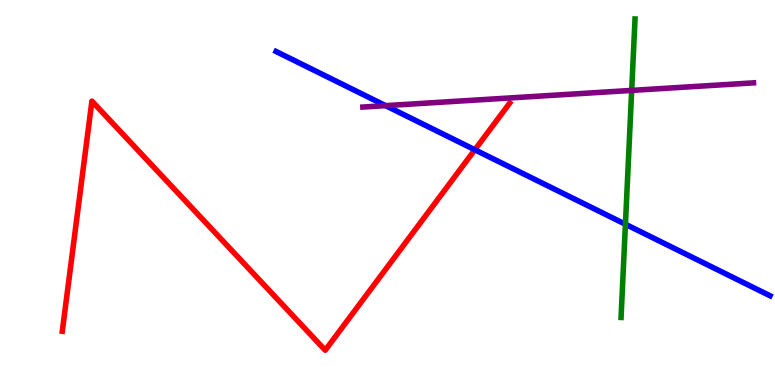[{'lines': ['blue', 'red'], 'intersections': [{'x': 6.13, 'y': 6.11}]}, {'lines': ['green', 'red'], 'intersections': []}, {'lines': ['purple', 'red'], 'intersections': []}, {'lines': ['blue', 'green'], 'intersections': [{'x': 8.07, 'y': 4.18}]}, {'lines': ['blue', 'purple'], 'intersections': [{'x': 4.98, 'y': 7.26}]}, {'lines': ['green', 'purple'], 'intersections': [{'x': 8.15, 'y': 7.65}]}]